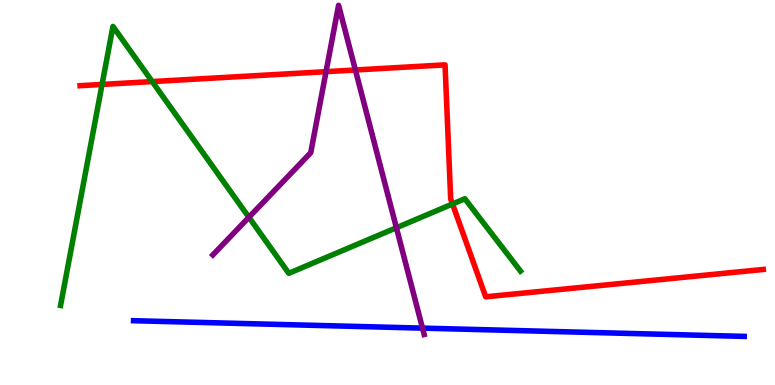[{'lines': ['blue', 'red'], 'intersections': []}, {'lines': ['green', 'red'], 'intersections': [{'x': 1.32, 'y': 7.81}, {'x': 1.96, 'y': 7.88}, {'x': 5.84, 'y': 4.7}]}, {'lines': ['purple', 'red'], 'intersections': [{'x': 4.21, 'y': 8.14}, {'x': 4.59, 'y': 8.18}]}, {'lines': ['blue', 'green'], 'intersections': []}, {'lines': ['blue', 'purple'], 'intersections': [{'x': 5.45, 'y': 1.48}]}, {'lines': ['green', 'purple'], 'intersections': [{'x': 3.21, 'y': 4.36}, {'x': 5.11, 'y': 4.08}]}]